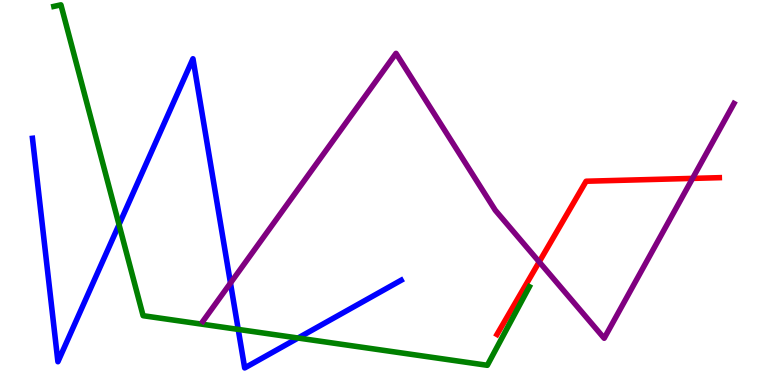[{'lines': ['blue', 'red'], 'intersections': []}, {'lines': ['green', 'red'], 'intersections': []}, {'lines': ['purple', 'red'], 'intersections': [{'x': 6.96, 'y': 3.2}, {'x': 8.94, 'y': 5.37}]}, {'lines': ['blue', 'green'], 'intersections': [{'x': 1.54, 'y': 4.17}, {'x': 3.07, 'y': 1.44}, {'x': 3.85, 'y': 1.22}]}, {'lines': ['blue', 'purple'], 'intersections': [{'x': 2.97, 'y': 2.65}]}, {'lines': ['green', 'purple'], 'intersections': []}]